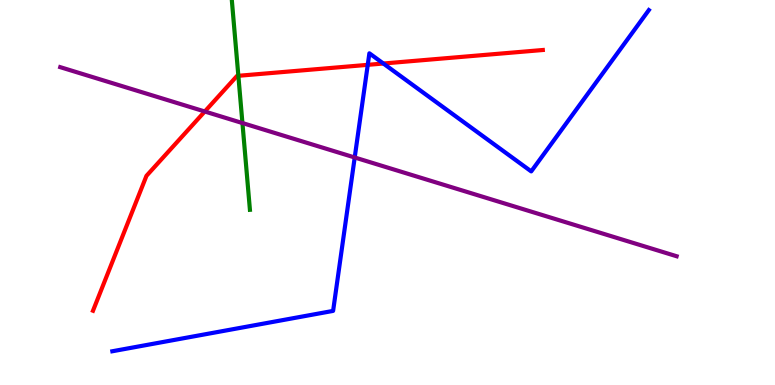[{'lines': ['blue', 'red'], 'intersections': [{'x': 4.75, 'y': 8.32}, {'x': 4.95, 'y': 8.35}]}, {'lines': ['green', 'red'], 'intersections': [{'x': 3.08, 'y': 8.03}]}, {'lines': ['purple', 'red'], 'intersections': [{'x': 2.64, 'y': 7.1}]}, {'lines': ['blue', 'green'], 'intersections': []}, {'lines': ['blue', 'purple'], 'intersections': [{'x': 4.58, 'y': 5.91}]}, {'lines': ['green', 'purple'], 'intersections': [{'x': 3.13, 'y': 6.8}]}]